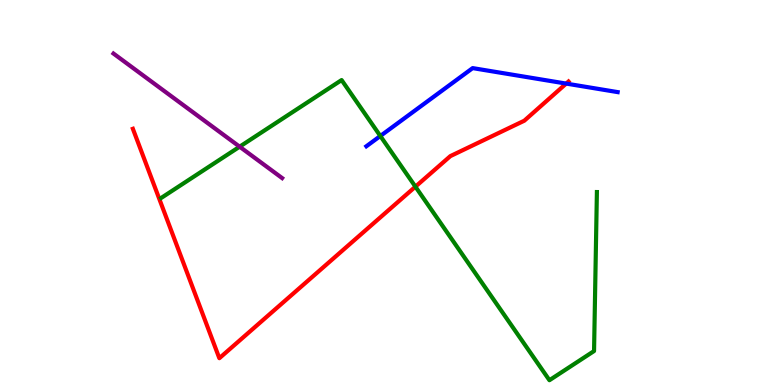[{'lines': ['blue', 'red'], 'intersections': [{'x': 7.31, 'y': 7.83}]}, {'lines': ['green', 'red'], 'intersections': [{'x': 5.36, 'y': 5.15}]}, {'lines': ['purple', 'red'], 'intersections': []}, {'lines': ['blue', 'green'], 'intersections': [{'x': 4.91, 'y': 6.47}]}, {'lines': ['blue', 'purple'], 'intersections': []}, {'lines': ['green', 'purple'], 'intersections': [{'x': 3.09, 'y': 6.19}]}]